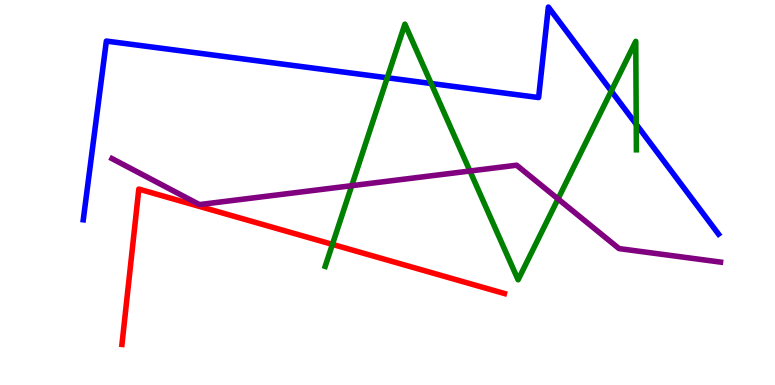[{'lines': ['blue', 'red'], 'intersections': []}, {'lines': ['green', 'red'], 'intersections': [{'x': 4.29, 'y': 3.65}]}, {'lines': ['purple', 'red'], 'intersections': []}, {'lines': ['blue', 'green'], 'intersections': [{'x': 5.0, 'y': 7.98}, {'x': 5.56, 'y': 7.83}, {'x': 7.89, 'y': 7.64}, {'x': 8.21, 'y': 6.77}]}, {'lines': ['blue', 'purple'], 'intersections': []}, {'lines': ['green', 'purple'], 'intersections': [{'x': 4.54, 'y': 5.18}, {'x': 6.06, 'y': 5.56}, {'x': 7.2, 'y': 4.83}]}]